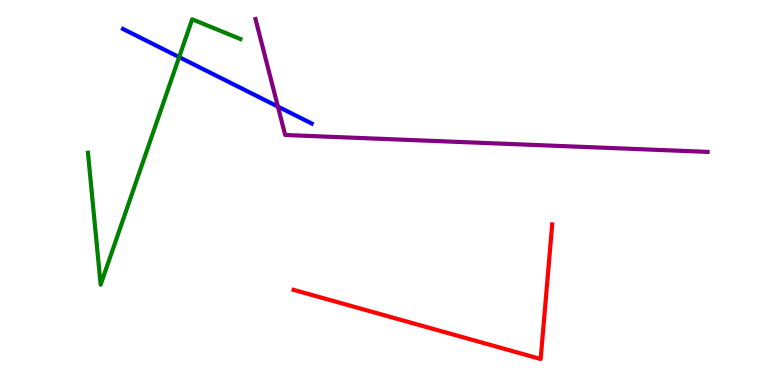[{'lines': ['blue', 'red'], 'intersections': []}, {'lines': ['green', 'red'], 'intersections': []}, {'lines': ['purple', 'red'], 'intersections': []}, {'lines': ['blue', 'green'], 'intersections': [{'x': 2.31, 'y': 8.52}]}, {'lines': ['blue', 'purple'], 'intersections': [{'x': 3.59, 'y': 7.23}]}, {'lines': ['green', 'purple'], 'intersections': []}]